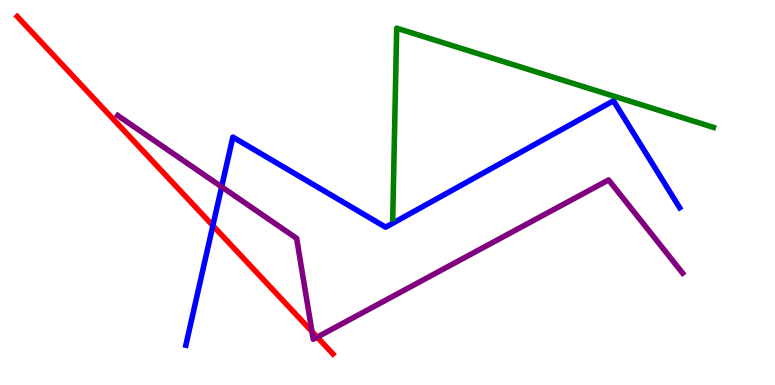[{'lines': ['blue', 'red'], 'intersections': [{'x': 2.75, 'y': 4.14}]}, {'lines': ['green', 'red'], 'intersections': []}, {'lines': ['purple', 'red'], 'intersections': [{'x': 4.03, 'y': 1.39}, {'x': 4.09, 'y': 1.24}]}, {'lines': ['blue', 'green'], 'intersections': []}, {'lines': ['blue', 'purple'], 'intersections': [{'x': 2.86, 'y': 5.15}]}, {'lines': ['green', 'purple'], 'intersections': []}]